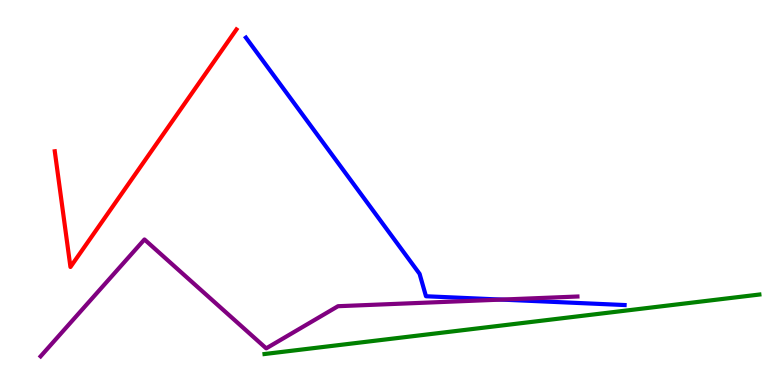[{'lines': ['blue', 'red'], 'intersections': []}, {'lines': ['green', 'red'], 'intersections': []}, {'lines': ['purple', 'red'], 'intersections': []}, {'lines': ['blue', 'green'], 'intersections': []}, {'lines': ['blue', 'purple'], 'intersections': [{'x': 6.47, 'y': 2.22}]}, {'lines': ['green', 'purple'], 'intersections': []}]